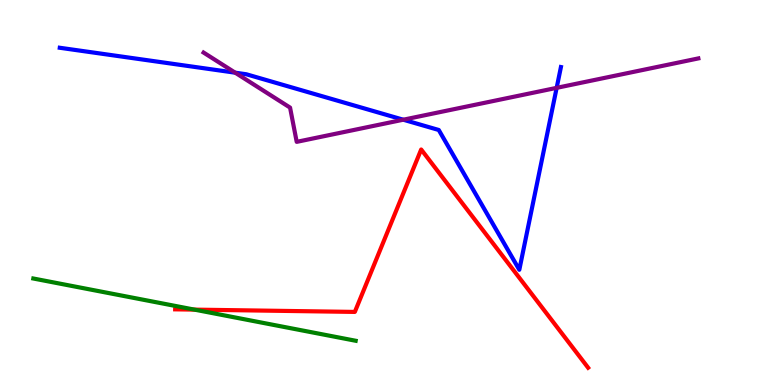[{'lines': ['blue', 'red'], 'intersections': []}, {'lines': ['green', 'red'], 'intersections': [{'x': 2.51, 'y': 1.96}]}, {'lines': ['purple', 'red'], 'intersections': []}, {'lines': ['blue', 'green'], 'intersections': []}, {'lines': ['blue', 'purple'], 'intersections': [{'x': 3.03, 'y': 8.11}, {'x': 5.2, 'y': 6.89}, {'x': 7.18, 'y': 7.72}]}, {'lines': ['green', 'purple'], 'intersections': []}]